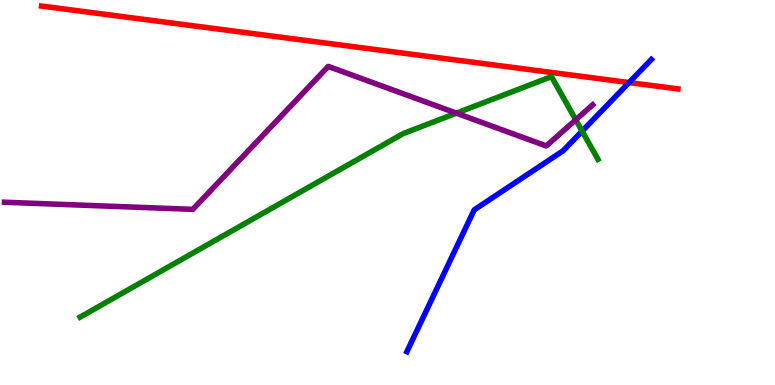[{'lines': ['blue', 'red'], 'intersections': [{'x': 8.12, 'y': 7.86}]}, {'lines': ['green', 'red'], 'intersections': []}, {'lines': ['purple', 'red'], 'intersections': []}, {'lines': ['blue', 'green'], 'intersections': [{'x': 7.51, 'y': 6.59}]}, {'lines': ['blue', 'purple'], 'intersections': []}, {'lines': ['green', 'purple'], 'intersections': [{'x': 5.89, 'y': 7.06}, {'x': 7.43, 'y': 6.89}]}]